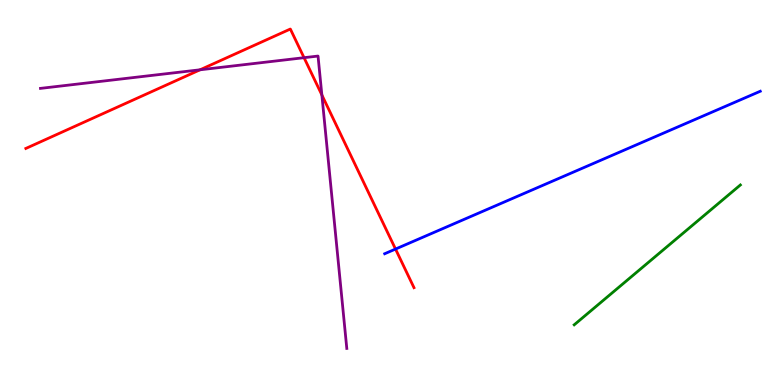[{'lines': ['blue', 'red'], 'intersections': [{'x': 5.1, 'y': 3.53}]}, {'lines': ['green', 'red'], 'intersections': []}, {'lines': ['purple', 'red'], 'intersections': [{'x': 2.58, 'y': 8.19}, {'x': 3.92, 'y': 8.5}, {'x': 4.15, 'y': 7.53}]}, {'lines': ['blue', 'green'], 'intersections': []}, {'lines': ['blue', 'purple'], 'intersections': []}, {'lines': ['green', 'purple'], 'intersections': []}]